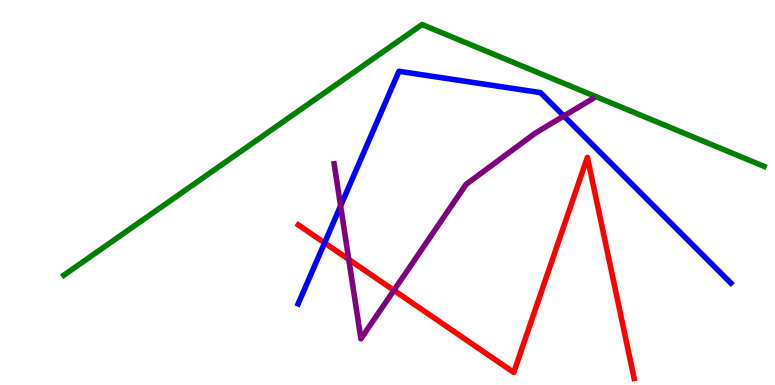[{'lines': ['blue', 'red'], 'intersections': [{'x': 4.19, 'y': 3.69}]}, {'lines': ['green', 'red'], 'intersections': []}, {'lines': ['purple', 'red'], 'intersections': [{'x': 4.5, 'y': 3.26}, {'x': 5.08, 'y': 2.46}]}, {'lines': ['blue', 'green'], 'intersections': []}, {'lines': ['blue', 'purple'], 'intersections': [{'x': 4.39, 'y': 4.65}, {'x': 7.28, 'y': 6.99}]}, {'lines': ['green', 'purple'], 'intersections': []}]